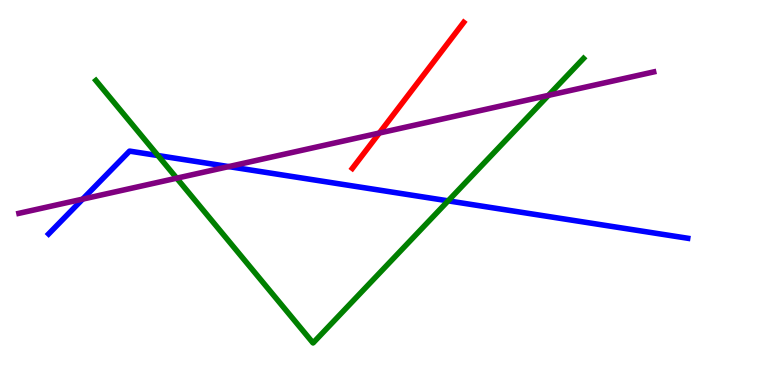[{'lines': ['blue', 'red'], 'intersections': []}, {'lines': ['green', 'red'], 'intersections': []}, {'lines': ['purple', 'red'], 'intersections': [{'x': 4.89, 'y': 6.54}]}, {'lines': ['blue', 'green'], 'intersections': [{'x': 2.04, 'y': 5.96}, {'x': 5.78, 'y': 4.78}]}, {'lines': ['blue', 'purple'], 'intersections': [{'x': 1.07, 'y': 4.83}, {'x': 2.95, 'y': 5.67}]}, {'lines': ['green', 'purple'], 'intersections': [{'x': 2.28, 'y': 5.37}, {'x': 7.08, 'y': 7.52}]}]